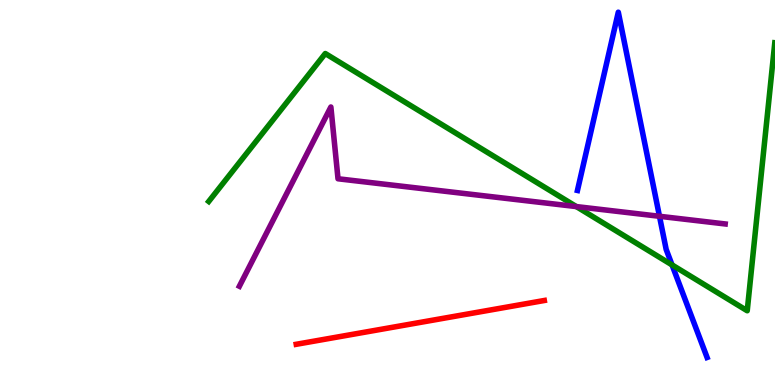[{'lines': ['blue', 'red'], 'intersections': []}, {'lines': ['green', 'red'], 'intersections': []}, {'lines': ['purple', 'red'], 'intersections': []}, {'lines': ['blue', 'green'], 'intersections': [{'x': 8.67, 'y': 3.12}]}, {'lines': ['blue', 'purple'], 'intersections': [{'x': 8.51, 'y': 4.38}]}, {'lines': ['green', 'purple'], 'intersections': [{'x': 7.44, 'y': 4.63}]}]